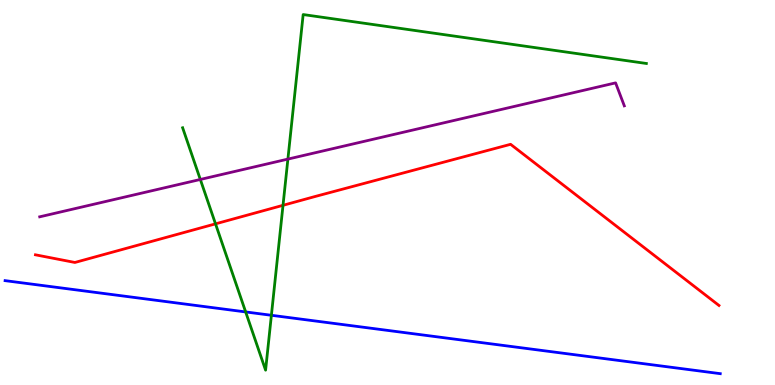[{'lines': ['blue', 'red'], 'intersections': []}, {'lines': ['green', 'red'], 'intersections': [{'x': 2.78, 'y': 4.19}, {'x': 3.65, 'y': 4.67}]}, {'lines': ['purple', 'red'], 'intersections': []}, {'lines': ['blue', 'green'], 'intersections': [{'x': 3.17, 'y': 1.9}, {'x': 3.5, 'y': 1.81}]}, {'lines': ['blue', 'purple'], 'intersections': []}, {'lines': ['green', 'purple'], 'intersections': [{'x': 2.58, 'y': 5.34}, {'x': 3.71, 'y': 5.87}]}]